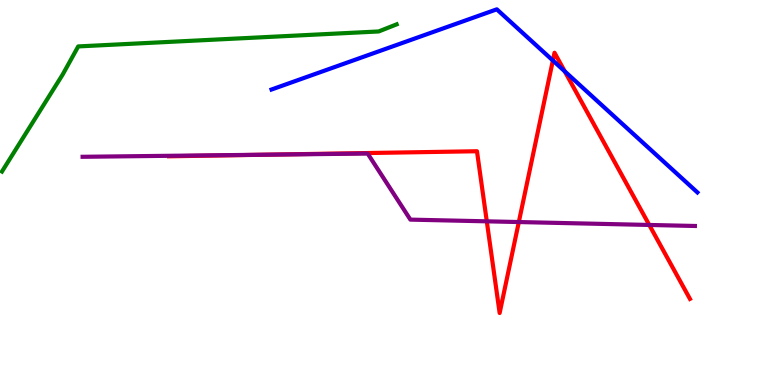[{'lines': ['blue', 'red'], 'intersections': [{'x': 7.13, 'y': 8.43}, {'x': 7.29, 'y': 8.15}]}, {'lines': ['green', 'red'], 'intersections': []}, {'lines': ['purple', 'red'], 'intersections': [{'x': 3.45, 'y': 5.98}, {'x': 6.28, 'y': 4.25}, {'x': 6.69, 'y': 4.23}, {'x': 8.38, 'y': 4.16}]}, {'lines': ['blue', 'green'], 'intersections': []}, {'lines': ['blue', 'purple'], 'intersections': []}, {'lines': ['green', 'purple'], 'intersections': []}]